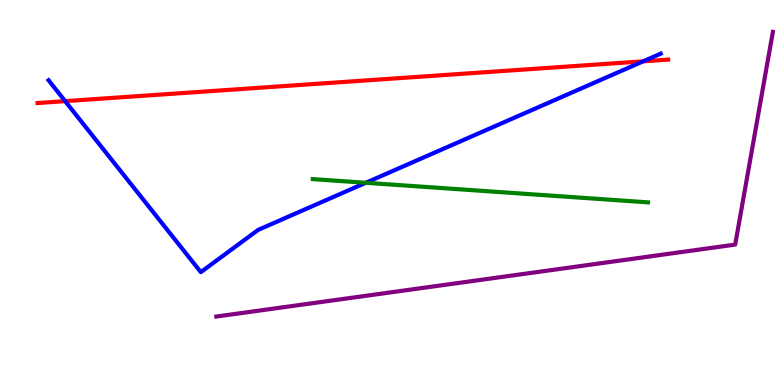[{'lines': ['blue', 'red'], 'intersections': [{'x': 0.841, 'y': 7.37}, {'x': 8.3, 'y': 8.41}]}, {'lines': ['green', 'red'], 'intersections': []}, {'lines': ['purple', 'red'], 'intersections': []}, {'lines': ['blue', 'green'], 'intersections': [{'x': 4.72, 'y': 5.25}]}, {'lines': ['blue', 'purple'], 'intersections': []}, {'lines': ['green', 'purple'], 'intersections': []}]